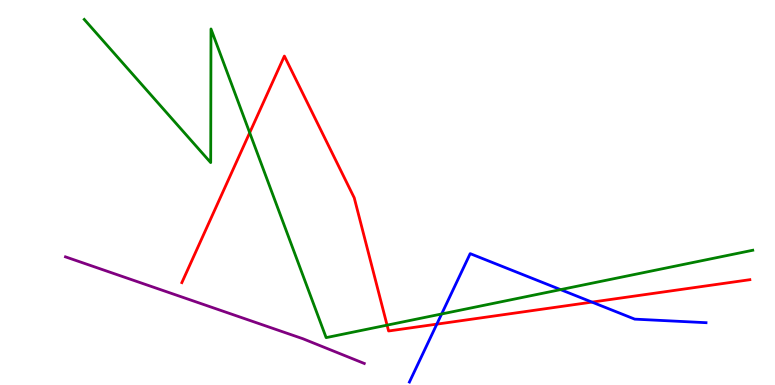[{'lines': ['blue', 'red'], 'intersections': [{'x': 5.64, 'y': 1.58}, {'x': 7.64, 'y': 2.15}]}, {'lines': ['green', 'red'], 'intersections': [{'x': 3.22, 'y': 6.55}, {'x': 4.99, 'y': 1.55}]}, {'lines': ['purple', 'red'], 'intersections': []}, {'lines': ['blue', 'green'], 'intersections': [{'x': 5.7, 'y': 1.84}, {'x': 7.23, 'y': 2.48}]}, {'lines': ['blue', 'purple'], 'intersections': []}, {'lines': ['green', 'purple'], 'intersections': []}]